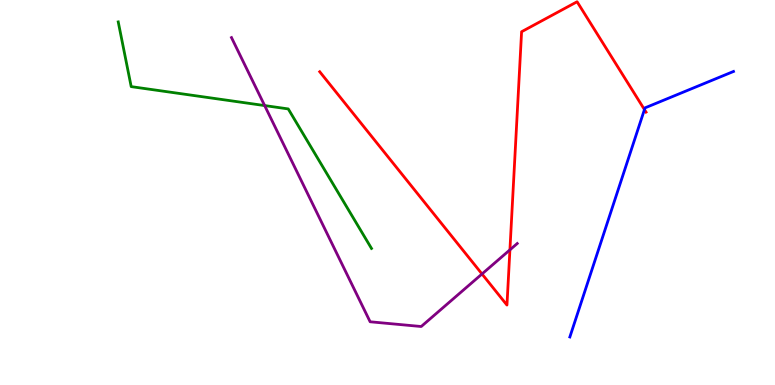[{'lines': ['blue', 'red'], 'intersections': [{'x': 8.32, 'y': 7.15}]}, {'lines': ['green', 'red'], 'intersections': []}, {'lines': ['purple', 'red'], 'intersections': [{'x': 6.22, 'y': 2.88}, {'x': 6.58, 'y': 3.51}]}, {'lines': ['blue', 'green'], 'intersections': []}, {'lines': ['blue', 'purple'], 'intersections': []}, {'lines': ['green', 'purple'], 'intersections': [{'x': 3.41, 'y': 7.26}]}]